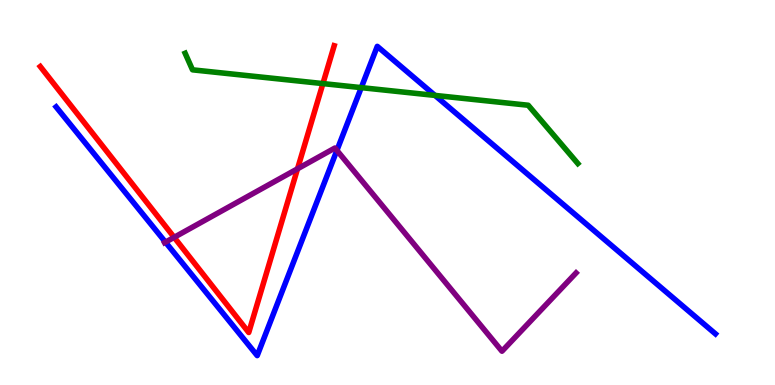[{'lines': ['blue', 'red'], 'intersections': []}, {'lines': ['green', 'red'], 'intersections': [{'x': 4.17, 'y': 7.83}]}, {'lines': ['purple', 'red'], 'intersections': [{'x': 2.25, 'y': 3.84}, {'x': 3.84, 'y': 5.62}]}, {'lines': ['blue', 'green'], 'intersections': [{'x': 4.66, 'y': 7.72}, {'x': 5.61, 'y': 7.52}]}, {'lines': ['blue', 'purple'], 'intersections': [{'x': 2.14, 'y': 3.71}, {'x': 4.35, 'y': 6.09}]}, {'lines': ['green', 'purple'], 'intersections': []}]